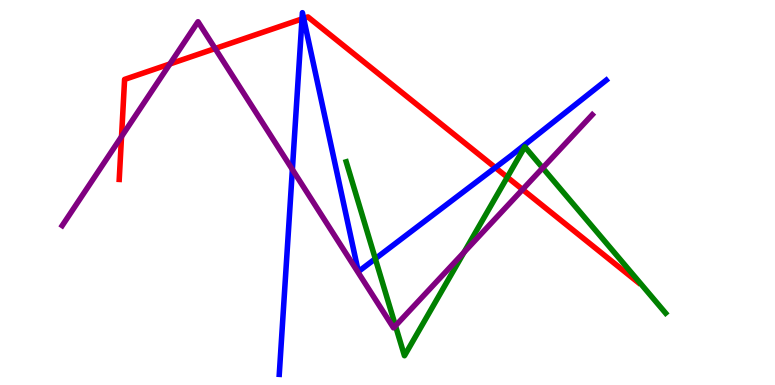[{'lines': ['blue', 'red'], 'intersections': [{'x': 3.9, 'y': 9.51}, {'x': 3.92, 'y': 9.52}, {'x': 6.39, 'y': 5.65}]}, {'lines': ['green', 'red'], 'intersections': [{'x': 6.55, 'y': 5.4}]}, {'lines': ['purple', 'red'], 'intersections': [{'x': 1.57, 'y': 6.45}, {'x': 2.19, 'y': 8.34}, {'x': 2.78, 'y': 8.74}, {'x': 6.74, 'y': 5.08}]}, {'lines': ['blue', 'green'], 'intersections': [{'x': 4.84, 'y': 3.28}]}, {'lines': ['blue', 'purple'], 'intersections': [{'x': 3.77, 'y': 5.6}]}, {'lines': ['green', 'purple'], 'intersections': [{'x': 5.1, 'y': 1.54}, {'x': 5.99, 'y': 3.45}, {'x': 7.0, 'y': 5.64}]}]